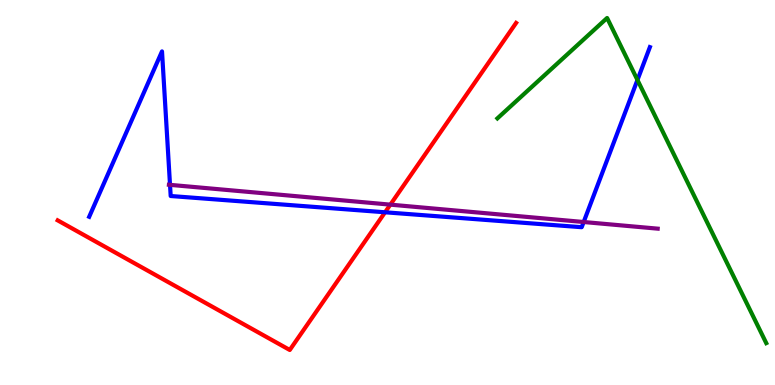[{'lines': ['blue', 'red'], 'intersections': [{'x': 4.97, 'y': 4.49}]}, {'lines': ['green', 'red'], 'intersections': []}, {'lines': ['purple', 'red'], 'intersections': [{'x': 5.04, 'y': 4.68}]}, {'lines': ['blue', 'green'], 'intersections': [{'x': 8.23, 'y': 7.92}]}, {'lines': ['blue', 'purple'], 'intersections': [{'x': 2.19, 'y': 5.2}, {'x': 7.53, 'y': 4.23}]}, {'lines': ['green', 'purple'], 'intersections': []}]